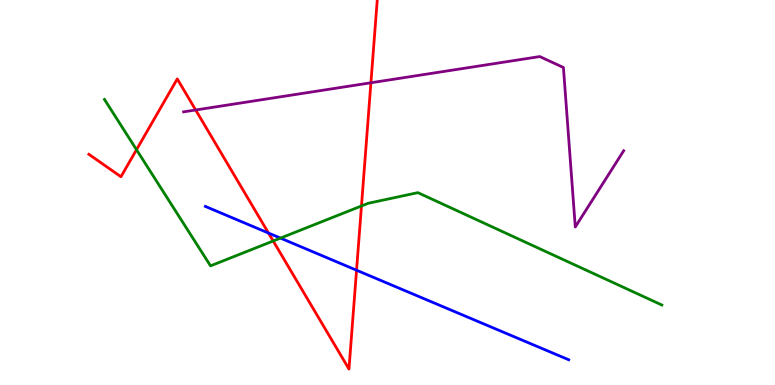[{'lines': ['blue', 'red'], 'intersections': [{'x': 3.46, 'y': 3.95}, {'x': 4.6, 'y': 2.98}]}, {'lines': ['green', 'red'], 'intersections': [{'x': 1.76, 'y': 6.11}, {'x': 3.53, 'y': 3.74}, {'x': 4.66, 'y': 4.65}]}, {'lines': ['purple', 'red'], 'intersections': [{'x': 2.52, 'y': 7.14}, {'x': 4.79, 'y': 7.85}]}, {'lines': ['blue', 'green'], 'intersections': [{'x': 3.62, 'y': 3.82}]}, {'lines': ['blue', 'purple'], 'intersections': []}, {'lines': ['green', 'purple'], 'intersections': []}]